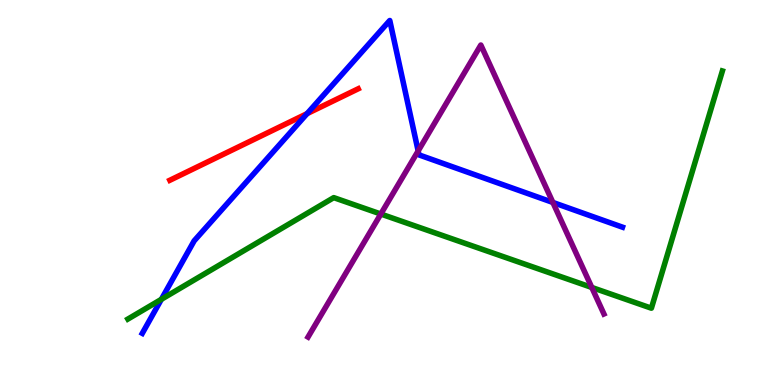[{'lines': ['blue', 'red'], 'intersections': [{'x': 3.96, 'y': 7.05}]}, {'lines': ['green', 'red'], 'intersections': []}, {'lines': ['purple', 'red'], 'intersections': []}, {'lines': ['blue', 'green'], 'intersections': [{'x': 2.08, 'y': 2.23}]}, {'lines': ['blue', 'purple'], 'intersections': [{'x': 5.4, 'y': 6.08}, {'x': 7.13, 'y': 4.74}]}, {'lines': ['green', 'purple'], 'intersections': [{'x': 4.91, 'y': 4.44}, {'x': 7.64, 'y': 2.53}]}]